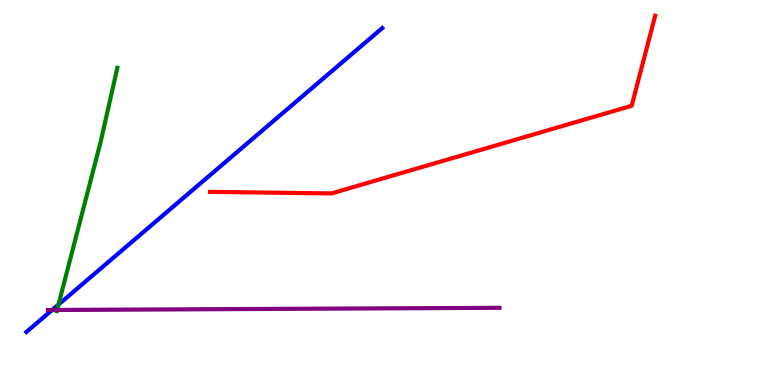[{'lines': ['blue', 'red'], 'intersections': []}, {'lines': ['green', 'red'], 'intersections': []}, {'lines': ['purple', 'red'], 'intersections': []}, {'lines': ['blue', 'green'], 'intersections': [{'x': 0.754, 'y': 2.09}]}, {'lines': ['blue', 'purple'], 'intersections': [{'x': 0.673, 'y': 1.95}]}, {'lines': ['green', 'purple'], 'intersections': [{'x': 0.736, 'y': 1.95}]}]